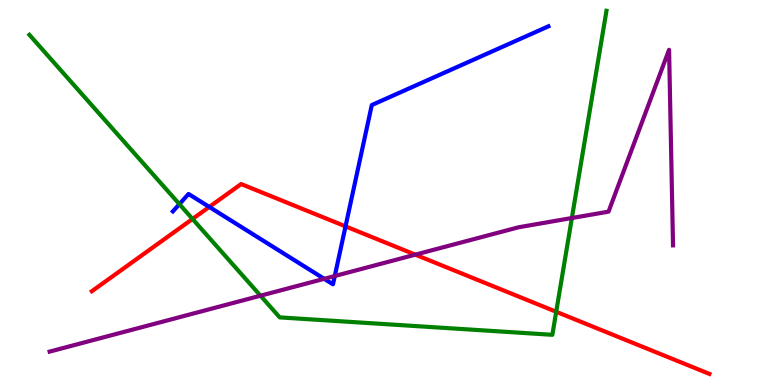[{'lines': ['blue', 'red'], 'intersections': [{'x': 2.7, 'y': 4.63}, {'x': 4.46, 'y': 4.12}]}, {'lines': ['green', 'red'], 'intersections': [{'x': 2.48, 'y': 4.31}, {'x': 7.18, 'y': 1.9}]}, {'lines': ['purple', 'red'], 'intersections': [{'x': 5.36, 'y': 3.39}]}, {'lines': ['blue', 'green'], 'intersections': [{'x': 2.31, 'y': 4.7}]}, {'lines': ['blue', 'purple'], 'intersections': [{'x': 4.18, 'y': 2.76}, {'x': 4.32, 'y': 2.83}]}, {'lines': ['green', 'purple'], 'intersections': [{'x': 3.36, 'y': 2.32}, {'x': 7.38, 'y': 4.34}]}]